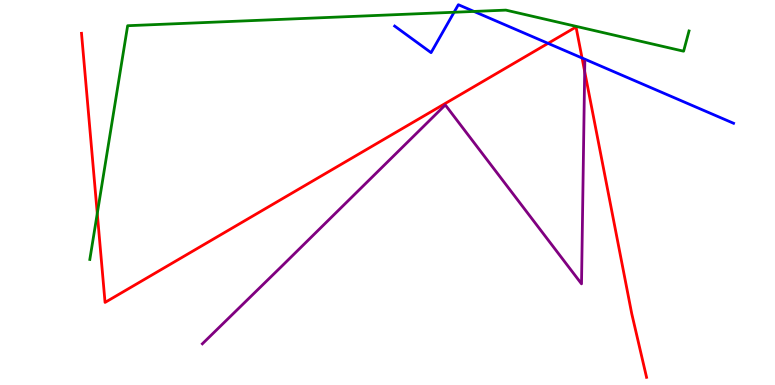[{'lines': ['blue', 'red'], 'intersections': [{'x': 7.07, 'y': 8.87}, {'x': 7.51, 'y': 8.49}]}, {'lines': ['green', 'red'], 'intersections': [{'x': 1.26, 'y': 4.46}]}, {'lines': ['purple', 'red'], 'intersections': [{'x': 7.54, 'y': 8.14}]}, {'lines': ['blue', 'green'], 'intersections': [{'x': 5.86, 'y': 9.68}, {'x': 6.12, 'y': 9.7}]}, {'lines': ['blue', 'purple'], 'intersections': []}, {'lines': ['green', 'purple'], 'intersections': []}]